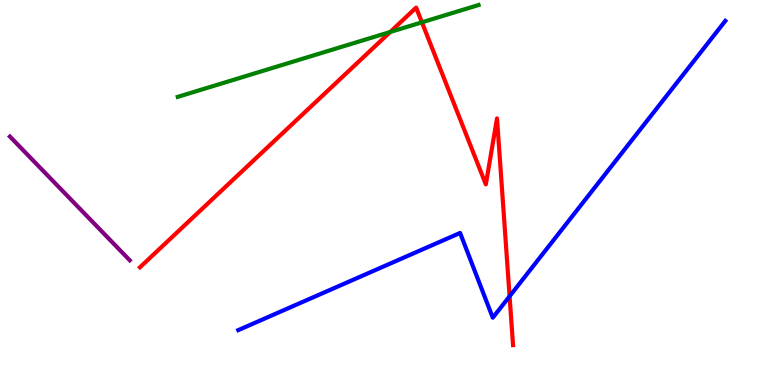[{'lines': ['blue', 'red'], 'intersections': [{'x': 6.58, 'y': 2.3}]}, {'lines': ['green', 'red'], 'intersections': [{'x': 5.03, 'y': 9.17}, {'x': 5.44, 'y': 9.42}]}, {'lines': ['purple', 'red'], 'intersections': []}, {'lines': ['blue', 'green'], 'intersections': []}, {'lines': ['blue', 'purple'], 'intersections': []}, {'lines': ['green', 'purple'], 'intersections': []}]